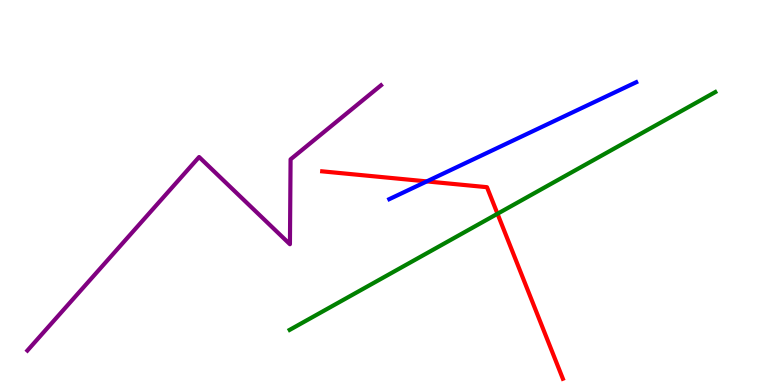[{'lines': ['blue', 'red'], 'intersections': [{'x': 5.51, 'y': 5.29}]}, {'lines': ['green', 'red'], 'intersections': [{'x': 6.42, 'y': 4.45}]}, {'lines': ['purple', 'red'], 'intersections': []}, {'lines': ['blue', 'green'], 'intersections': []}, {'lines': ['blue', 'purple'], 'intersections': []}, {'lines': ['green', 'purple'], 'intersections': []}]